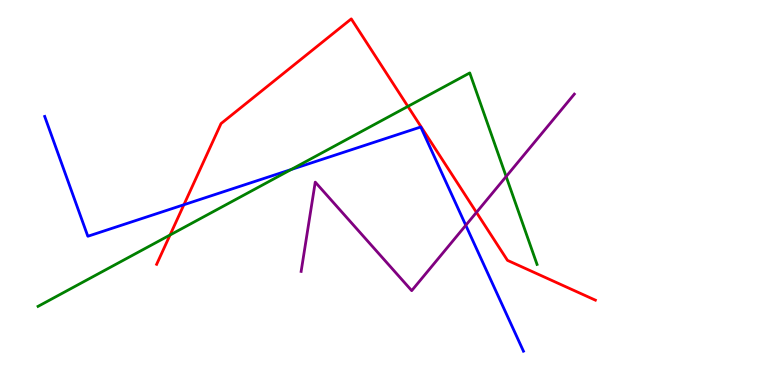[{'lines': ['blue', 'red'], 'intersections': [{'x': 2.37, 'y': 4.68}]}, {'lines': ['green', 'red'], 'intersections': [{'x': 2.19, 'y': 3.9}, {'x': 5.26, 'y': 7.24}]}, {'lines': ['purple', 'red'], 'intersections': [{'x': 6.15, 'y': 4.48}]}, {'lines': ['blue', 'green'], 'intersections': [{'x': 3.76, 'y': 5.6}]}, {'lines': ['blue', 'purple'], 'intersections': [{'x': 6.01, 'y': 4.15}]}, {'lines': ['green', 'purple'], 'intersections': [{'x': 6.53, 'y': 5.42}]}]